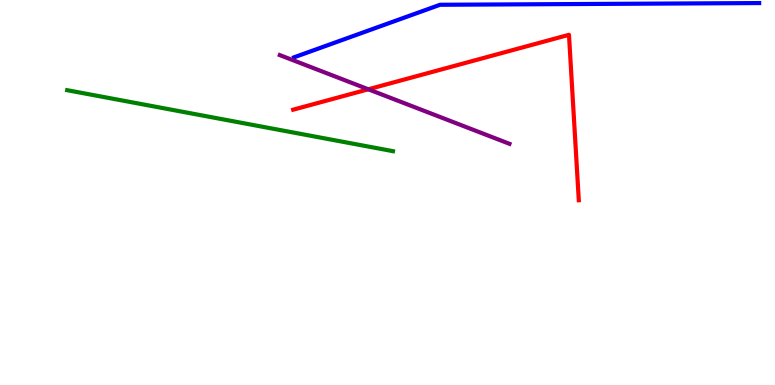[{'lines': ['blue', 'red'], 'intersections': []}, {'lines': ['green', 'red'], 'intersections': []}, {'lines': ['purple', 'red'], 'intersections': [{'x': 4.75, 'y': 7.68}]}, {'lines': ['blue', 'green'], 'intersections': []}, {'lines': ['blue', 'purple'], 'intersections': []}, {'lines': ['green', 'purple'], 'intersections': []}]